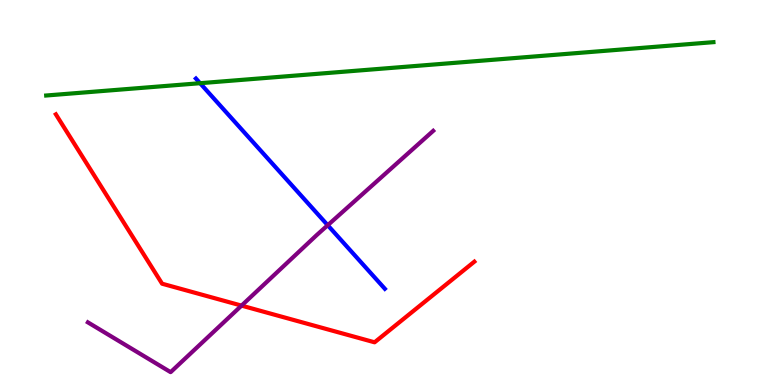[{'lines': ['blue', 'red'], 'intersections': []}, {'lines': ['green', 'red'], 'intersections': []}, {'lines': ['purple', 'red'], 'intersections': [{'x': 3.12, 'y': 2.06}]}, {'lines': ['blue', 'green'], 'intersections': [{'x': 2.58, 'y': 7.84}]}, {'lines': ['blue', 'purple'], 'intersections': [{'x': 4.23, 'y': 4.15}]}, {'lines': ['green', 'purple'], 'intersections': []}]